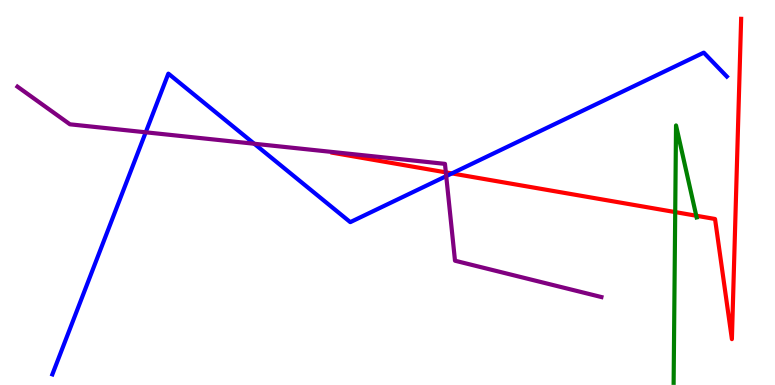[{'lines': ['blue', 'red'], 'intersections': [{'x': 5.83, 'y': 5.5}]}, {'lines': ['green', 'red'], 'intersections': [{'x': 8.71, 'y': 4.49}, {'x': 8.98, 'y': 4.4}]}, {'lines': ['purple', 'red'], 'intersections': [{'x': 5.75, 'y': 5.52}]}, {'lines': ['blue', 'green'], 'intersections': []}, {'lines': ['blue', 'purple'], 'intersections': [{'x': 1.88, 'y': 6.56}, {'x': 3.28, 'y': 6.27}, {'x': 5.76, 'y': 5.43}]}, {'lines': ['green', 'purple'], 'intersections': []}]